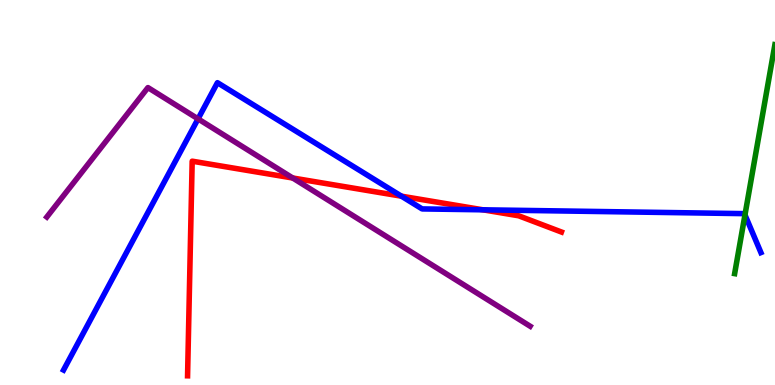[{'lines': ['blue', 'red'], 'intersections': [{'x': 5.18, 'y': 4.9}, {'x': 6.23, 'y': 4.55}]}, {'lines': ['green', 'red'], 'intersections': []}, {'lines': ['purple', 'red'], 'intersections': [{'x': 3.78, 'y': 5.38}]}, {'lines': ['blue', 'green'], 'intersections': [{'x': 9.61, 'y': 4.42}]}, {'lines': ['blue', 'purple'], 'intersections': [{'x': 2.56, 'y': 6.91}]}, {'lines': ['green', 'purple'], 'intersections': []}]